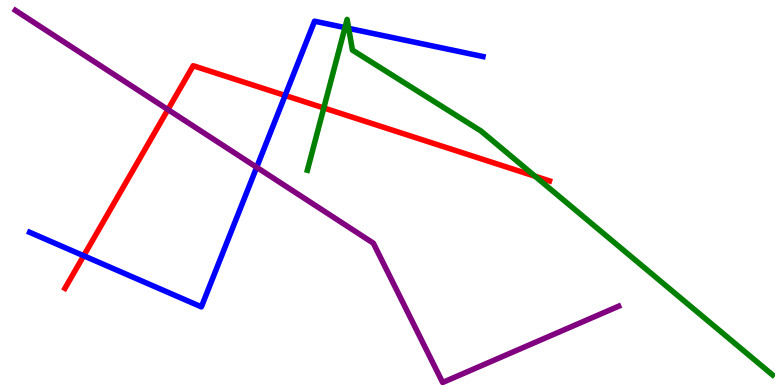[{'lines': ['blue', 'red'], 'intersections': [{'x': 1.08, 'y': 3.36}, {'x': 3.68, 'y': 7.52}]}, {'lines': ['green', 'red'], 'intersections': [{'x': 4.18, 'y': 7.2}, {'x': 6.9, 'y': 5.42}]}, {'lines': ['purple', 'red'], 'intersections': [{'x': 2.17, 'y': 7.15}]}, {'lines': ['blue', 'green'], 'intersections': [{'x': 4.45, 'y': 9.28}, {'x': 4.5, 'y': 9.26}]}, {'lines': ['blue', 'purple'], 'intersections': [{'x': 3.31, 'y': 5.65}]}, {'lines': ['green', 'purple'], 'intersections': []}]